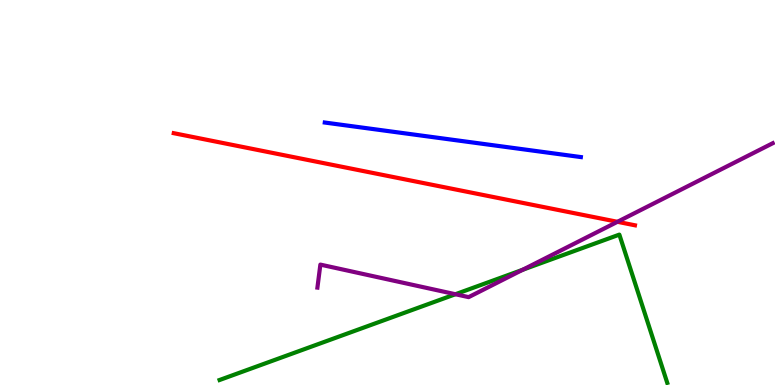[{'lines': ['blue', 'red'], 'intersections': []}, {'lines': ['green', 'red'], 'intersections': []}, {'lines': ['purple', 'red'], 'intersections': [{'x': 7.97, 'y': 4.24}]}, {'lines': ['blue', 'green'], 'intersections': []}, {'lines': ['blue', 'purple'], 'intersections': []}, {'lines': ['green', 'purple'], 'intersections': [{'x': 5.88, 'y': 2.36}, {'x': 6.74, 'y': 2.99}]}]